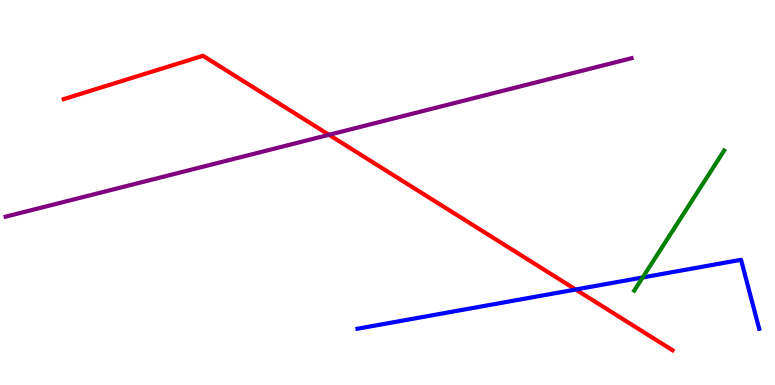[{'lines': ['blue', 'red'], 'intersections': [{'x': 7.43, 'y': 2.48}]}, {'lines': ['green', 'red'], 'intersections': []}, {'lines': ['purple', 'red'], 'intersections': [{'x': 4.25, 'y': 6.5}]}, {'lines': ['blue', 'green'], 'intersections': [{'x': 8.29, 'y': 2.79}]}, {'lines': ['blue', 'purple'], 'intersections': []}, {'lines': ['green', 'purple'], 'intersections': []}]